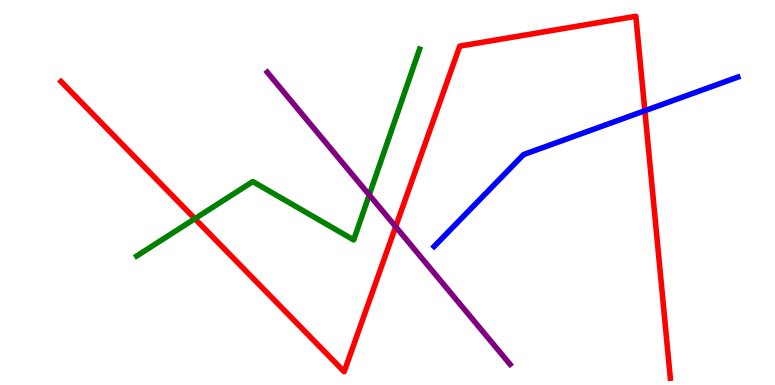[{'lines': ['blue', 'red'], 'intersections': [{'x': 8.32, 'y': 7.12}]}, {'lines': ['green', 'red'], 'intersections': [{'x': 2.51, 'y': 4.32}]}, {'lines': ['purple', 'red'], 'intersections': [{'x': 5.11, 'y': 4.11}]}, {'lines': ['blue', 'green'], 'intersections': []}, {'lines': ['blue', 'purple'], 'intersections': []}, {'lines': ['green', 'purple'], 'intersections': [{'x': 4.76, 'y': 4.94}]}]